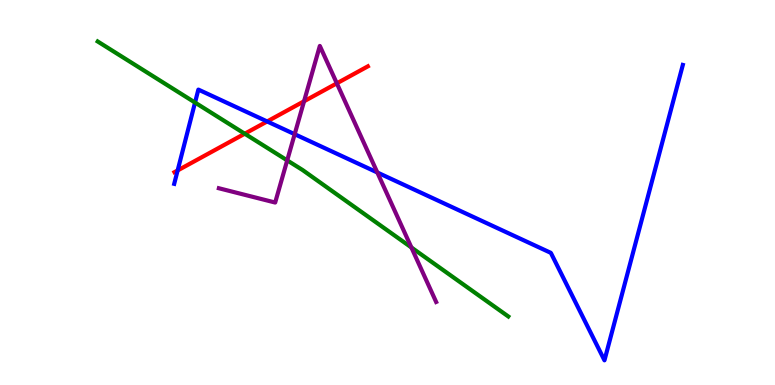[{'lines': ['blue', 'red'], 'intersections': [{'x': 2.29, 'y': 5.57}, {'x': 3.45, 'y': 6.85}]}, {'lines': ['green', 'red'], 'intersections': [{'x': 3.16, 'y': 6.53}]}, {'lines': ['purple', 'red'], 'intersections': [{'x': 3.92, 'y': 7.37}, {'x': 4.35, 'y': 7.84}]}, {'lines': ['blue', 'green'], 'intersections': [{'x': 2.52, 'y': 7.34}]}, {'lines': ['blue', 'purple'], 'intersections': [{'x': 3.8, 'y': 6.51}, {'x': 4.87, 'y': 5.52}]}, {'lines': ['green', 'purple'], 'intersections': [{'x': 3.71, 'y': 5.83}, {'x': 5.31, 'y': 3.57}]}]